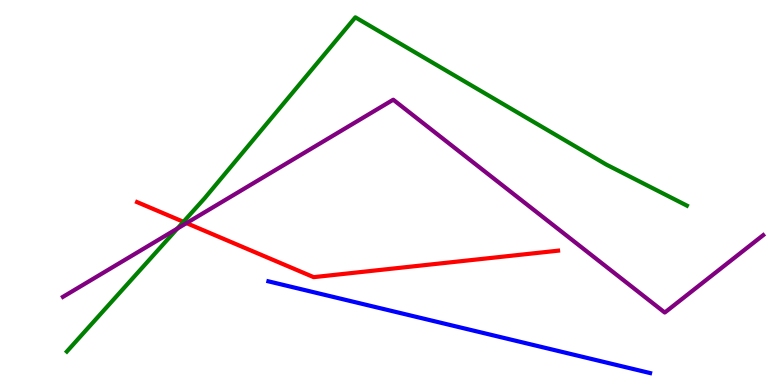[{'lines': ['blue', 'red'], 'intersections': []}, {'lines': ['green', 'red'], 'intersections': [{'x': 2.37, 'y': 4.24}]}, {'lines': ['purple', 'red'], 'intersections': [{'x': 2.41, 'y': 4.21}]}, {'lines': ['blue', 'green'], 'intersections': []}, {'lines': ['blue', 'purple'], 'intersections': []}, {'lines': ['green', 'purple'], 'intersections': [{'x': 2.29, 'y': 4.06}]}]